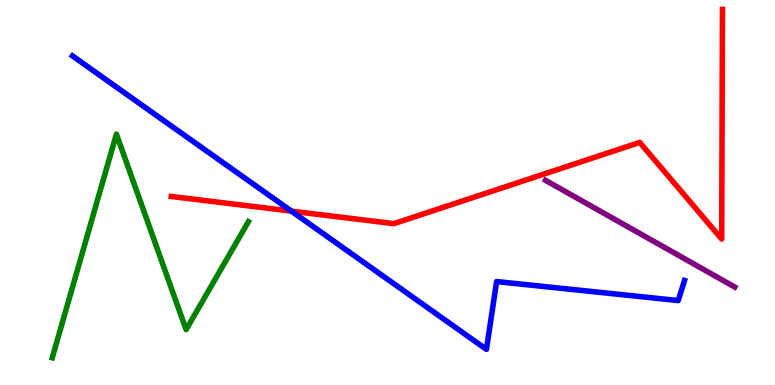[{'lines': ['blue', 'red'], 'intersections': [{'x': 3.76, 'y': 4.52}]}, {'lines': ['green', 'red'], 'intersections': []}, {'lines': ['purple', 'red'], 'intersections': []}, {'lines': ['blue', 'green'], 'intersections': []}, {'lines': ['blue', 'purple'], 'intersections': []}, {'lines': ['green', 'purple'], 'intersections': []}]